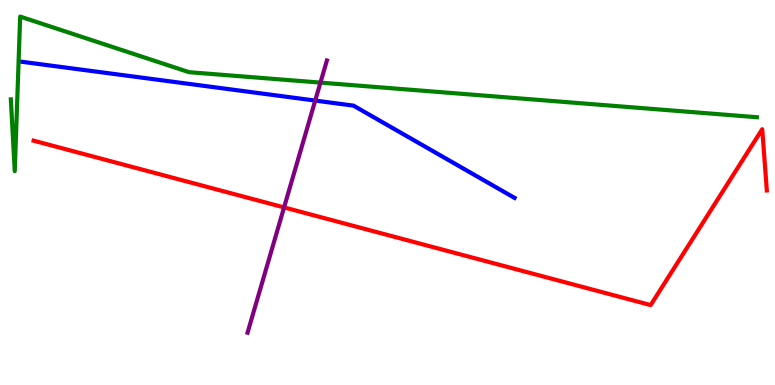[{'lines': ['blue', 'red'], 'intersections': []}, {'lines': ['green', 'red'], 'intersections': []}, {'lines': ['purple', 'red'], 'intersections': [{'x': 3.67, 'y': 4.61}]}, {'lines': ['blue', 'green'], 'intersections': []}, {'lines': ['blue', 'purple'], 'intersections': [{'x': 4.07, 'y': 7.39}]}, {'lines': ['green', 'purple'], 'intersections': [{'x': 4.13, 'y': 7.85}]}]